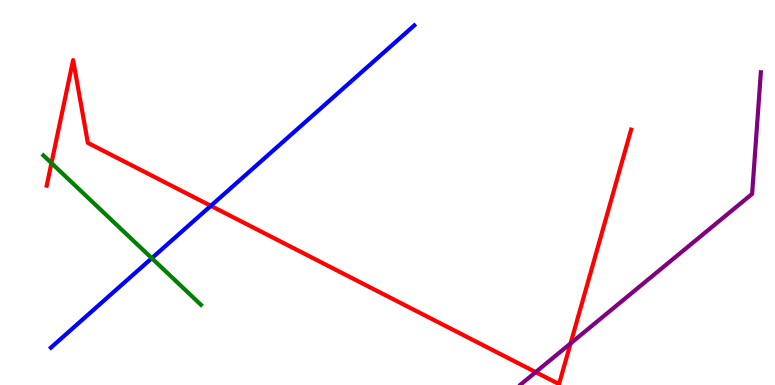[{'lines': ['blue', 'red'], 'intersections': [{'x': 2.72, 'y': 4.65}]}, {'lines': ['green', 'red'], 'intersections': [{'x': 0.664, 'y': 5.76}]}, {'lines': ['purple', 'red'], 'intersections': [{'x': 6.91, 'y': 0.334}, {'x': 7.36, 'y': 1.08}]}, {'lines': ['blue', 'green'], 'intersections': [{'x': 1.96, 'y': 3.29}]}, {'lines': ['blue', 'purple'], 'intersections': []}, {'lines': ['green', 'purple'], 'intersections': []}]